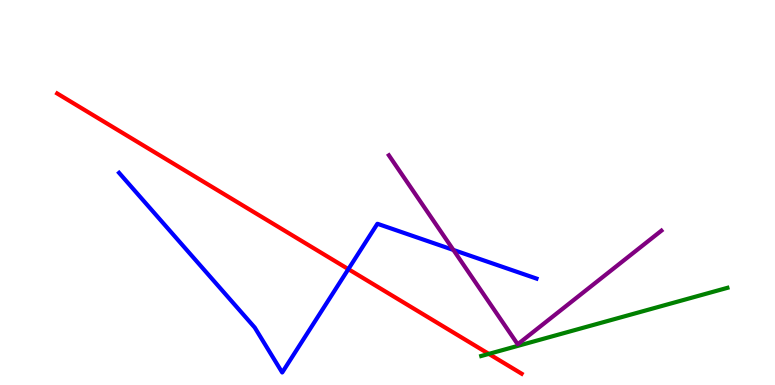[{'lines': ['blue', 'red'], 'intersections': [{'x': 4.49, 'y': 3.01}]}, {'lines': ['green', 'red'], 'intersections': [{'x': 6.31, 'y': 0.808}]}, {'lines': ['purple', 'red'], 'intersections': []}, {'lines': ['blue', 'green'], 'intersections': []}, {'lines': ['blue', 'purple'], 'intersections': [{'x': 5.85, 'y': 3.51}]}, {'lines': ['green', 'purple'], 'intersections': []}]